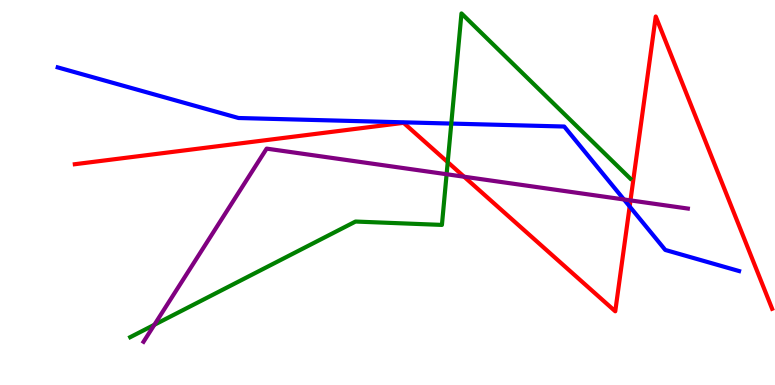[{'lines': ['blue', 'red'], 'intersections': [{'x': 8.12, 'y': 4.64}]}, {'lines': ['green', 'red'], 'intersections': [{'x': 5.78, 'y': 5.79}]}, {'lines': ['purple', 'red'], 'intersections': [{'x': 5.99, 'y': 5.41}, {'x': 8.14, 'y': 4.79}]}, {'lines': ['blue', 'green'], 'intersections': [{'x': 5.82, 'y': 6.79}]}, {'lines': ['blue', 'purple'], 'intersections': [{'x': 8.05, 'y': 4.82}]}, {'lines': ['green', 'purple'], 'intersections': [{'x': 1.99, 'y': 1.56}, {'x': 5.76, 'y': 5.47}]}]